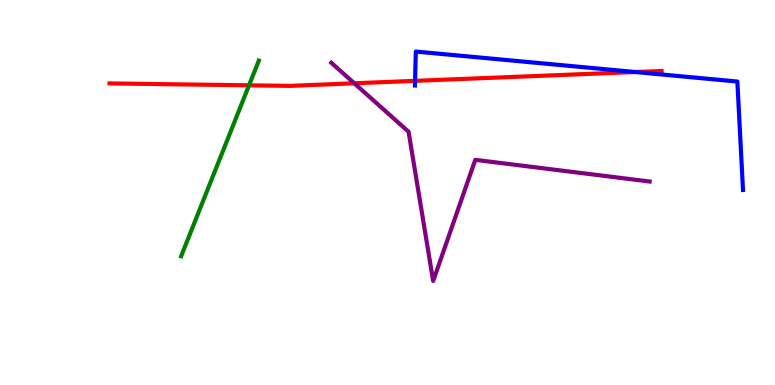[{'lines': ['blue', 'red'], 'intersections': [{'x': 5.36, 'y': 7.9}, {'x': 8.2, 'y': 8.13}]}, {'lines': ['green', 'red'], 'intersections': [{'x': 3.21, 'y': 7.78}]}, {'lines': ['purple', 'red'], 'intersections': [{'x': 4.57, 'y': 7.84}]}, {'lines': ['blue', 'green'], 'intersections': []}, {'lines': ['blue', 'purple'], 'intersections': []}, {'lines': ['green', 'purple'], 'intersections': []}]